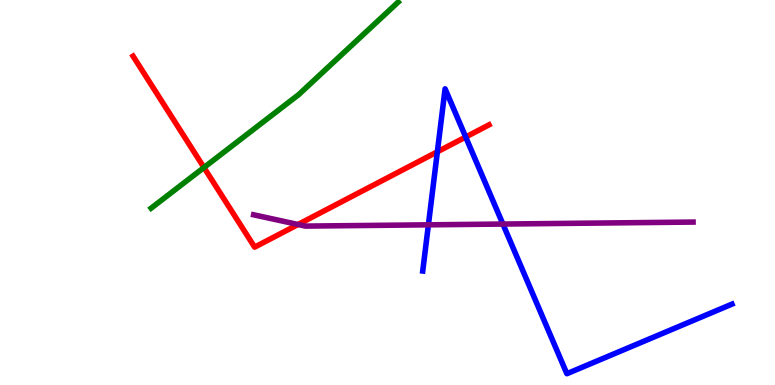[{'lines': ['blue', 'red'], 'intersections': [{'x': 5.64, 'y': 6.06}, {'x': 6.01, 'y': 6.44}]}, {'lines': ['green', 'red'], 'intersections': [{'x': 2.63, 'y': 5.65}]}, {'lines': ['purple', 'red'], 'intersections': [{'x': 3.85, 'y': 4.17}]}, {'lines': ['blue', 'green'], 'intersections': []}, {'lines': ['blue', 'purple'], 'intersections': [{'x': 5.53, 'y': 4.16}, {'x': 6.49, 'y': 4.18}]}, {'lines': ['green', 'purple'], 'intersections': []}]